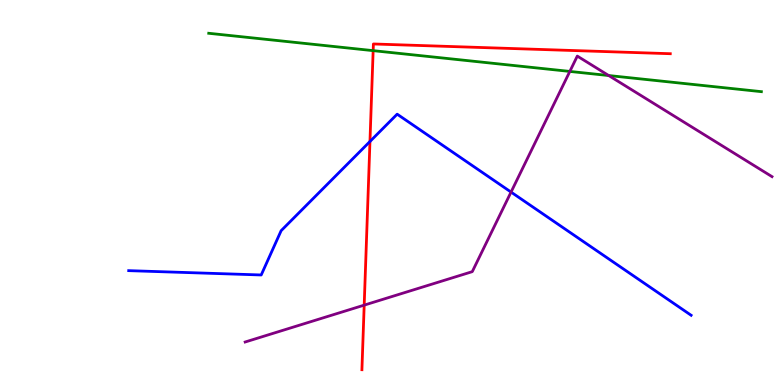[{'lines': ['blue', 'red'], 'intersections': [{'x': 4.77, 'y': 6.32}]}, {'lines': ['green', 'red'], 'intersections': [{'x': 4.81, 'y': 8.68}]}, {'lines': ['purple', 'red'], 'intersections': [{'x': 4.7, 'y': 2.07}]}, {'lines': ['blue', 'green'], 'intersections': []}, {'lines': ['blue', 'purple'], 'intersections': [{'x': 6.59, 'y': 5.01}]}, {'lines': ['green', 'purple'], 'intersections': [{'x': 7.35, 'y': 8.14}, {'x': 7.85, 'y': 8.04}]}]